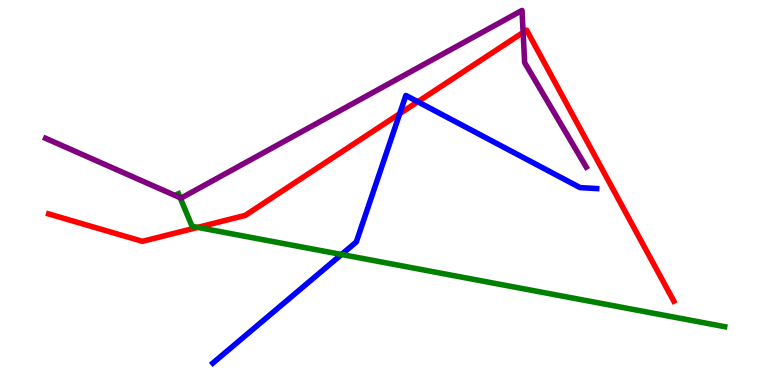[{'lines': ['blue', 'red'], 'intersections': [{'x': 5.16, 'y': 7.05}, {'x': 5.39, 'y': 7.36}]}, {'lines': ['green', 'red'], 'intersections': [{'x': 2.55, 'y': 4.09}]}, {'lines': ['purple', 'red'], 'intersections': [{'x': 6.75, 'y': 9.16}]}, {'lines': ['blue', 'green'], 'intersections': [{'x': 4.41, 'y': 3.39}]}, {'lines': ['blue', 'purple'], 'intersections': []}, {'lines': ['green', 'purple'], 'intersections': [{'x': 2.32, 'y': 4.86}]}]